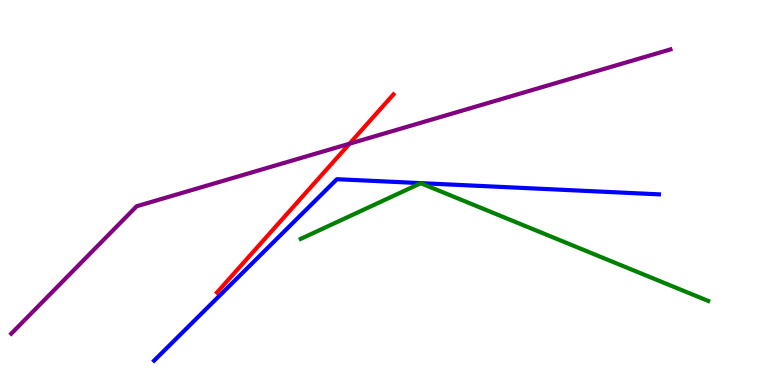[{'lines': ['blue', 'red'], 'intersections': []}, {'lines': ['green', 'red'], 'intersections': []}, {'lines': ['purple', 'red'], 'intersections': [{'x': 4.51, 'y': 6.27}]}, {'lines': ['blue', 'green'], 'intersections': []}, {'lines': ['blue', 'purple'], 'intersections': []}, {'lines': ['green', 'purple'], 'intersections': []}]